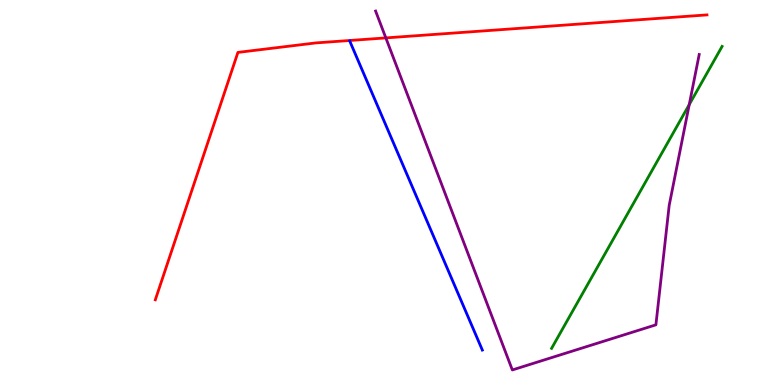[{'lines': ['blue', 'red'], 'intersections': []}, {'lines': ['green', 'red'], 'intersections': []}, {'lines': ['purple', 'red'], 'intersections': [{'x': 4.98, 'y': 9.02}]}, {'lines': ['blue', 'green'], 'intersections': []}, {'lines': ['blue', 'purple'], 'intersections': []}, {'lines': ['green', 'purple'], 'intersections': [{'x': 8.89, 'y': 7.28}]}]